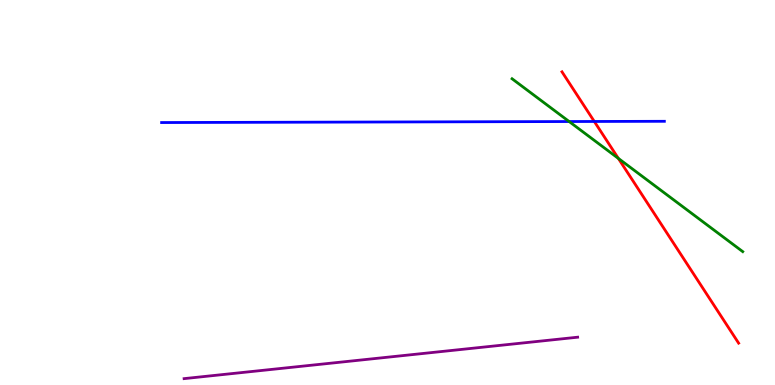[{'lines': ['blue', 'red'], 'intersections': [{'x': 7.67, 'y': 6.84}]}, {'lines': ['green', 'red'], 'intersections': [{'x': 7.98, 'y': 5.89}]}, {'lines': ['purple', 'red'], 'intersections': []}, {'lines': ['blue', 'green'], 'intersections': [{'x': 7.34, 'y': 6.84}]}, {'lines': ['blue', 'purple'], 'intersections': []}, {'lines': ['green', 'purple'], 'intersections': []}]